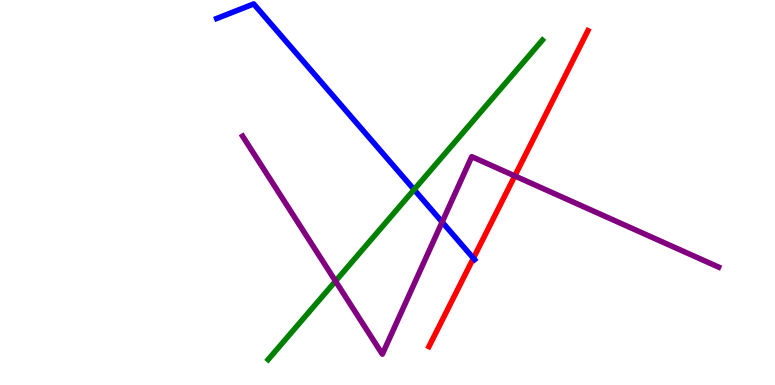[{'lines': ['blue', 'red'], 'intersections': [{'x': 6.11, 'y': 3.29}]}, {'lines': ['green', 'red'], 'intersections': []}, {'lines': ['purple', 'red'], 'intersections': [{'x': 6.64, 'y': 5.43}]}, {'lines': ['blue', 'green'], 'intersections': [{'x': 5.34, 'y': 5.08}]}, {'lines': ['blue', 'purple'], 'intersections': [{'x': 5.71, 'y': 4.23}]}, {'lines': ['green', 'purple'], 'intersections': [{'x': 4.33, 'y': 2.7}]}]